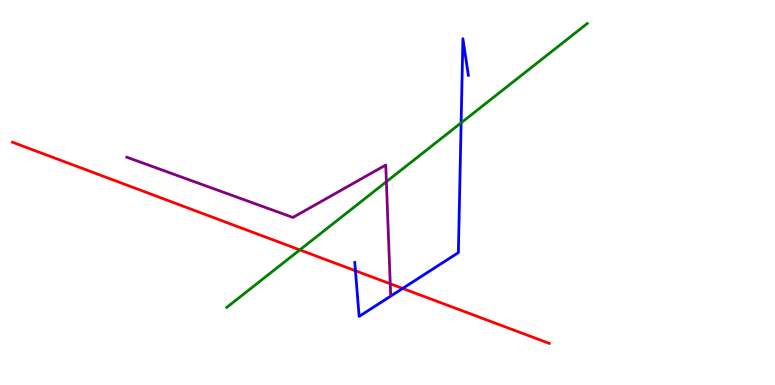[{'lines': ['blue', 'red'], 'intersections': [{'x': 4.59, 'y': 2.97}, {'x': 5.2, 'y': 2.51}]}, {'lines': ['green', 'red'], 'intersections': [{'x': 3.87, 'y': 3.51}]}, {'lines': ['purple', 'red'], 'intersections': [{'x': 5.04, 'y': 2.63}]}, {'lines': ['blue', 'green'], 'intersections': [{'x': 5.95, 'y': 6.81}]}, {'lines': ['blue', 'purple'], 'intersections': []}, {'lines': ['green', 'purple'], 'intersections': [{'x': 4.99, 'y': 5.28}]}]